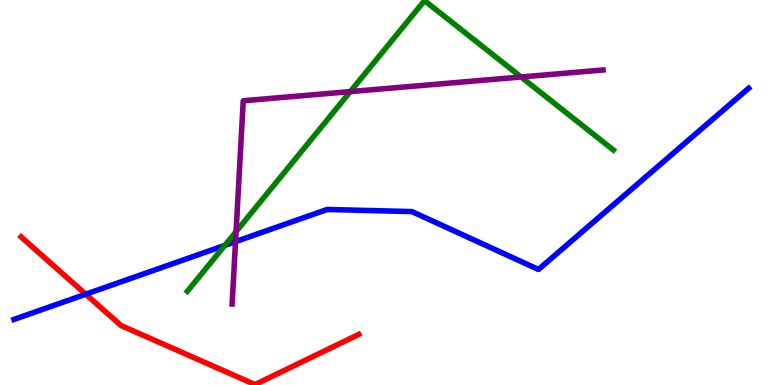[{'lines': ['blue', 'red'], 'intersections': [{'x': 1.11, 'y': 2.36}]}, {'lines': ['green', 'red'], 'intersections': []}, {'lines': ['purple', 'red'], 'intersections': []}, {'lines': ['blue', 'green'], 'intersections': [{'x': 2.9, 'y': 3.63}]}, {'lines': ['blue', 'purple'], 'intersections': [{'x': 3.04, 'y': 3.72}]}, {'lines': ['green', 'purple'], 'intersections': [{'x': 3.05, 'y': 3.98}, {'x': 4.52, 'y': 7.62}, {'x': 6.72, 'y': 8.0}]}]